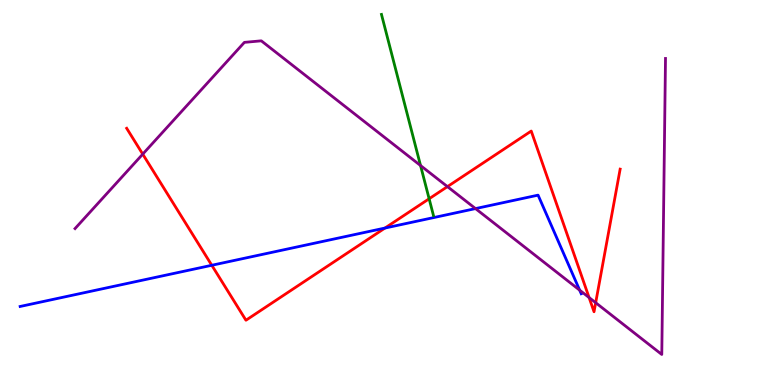[{'lines': ['blue', 'red'], 'intersections': [{'x': 2.73, 'y': 3.11}, {'x': 4.97, 'y': 4.08}]}, {'lines': ['green', 'red'], 'intersections': [{'x': 5.54, 'y': 4.84}]}, {'lines': ['purple', 'red'], 'intersections': [{'x': 1.84, 'y': 6.0}, {'x': 5.77, 'y': 5.15}, {'x': 7.6, 'y': 2.27}, {'x': 7.69, 'y': 2.14}]}, {'lines': ['blue', 'green'], 'intersections': []}, {'lines': ['blue', 'purple'], 'intersections': [{'x': 6.14, 'y': 4.58}, {'x': 7.48, 'y': 2.46}]}, {'lines': ['green', 'purple'], 'intersections': [{'x': 5.43, 'y': 5.7}]}]